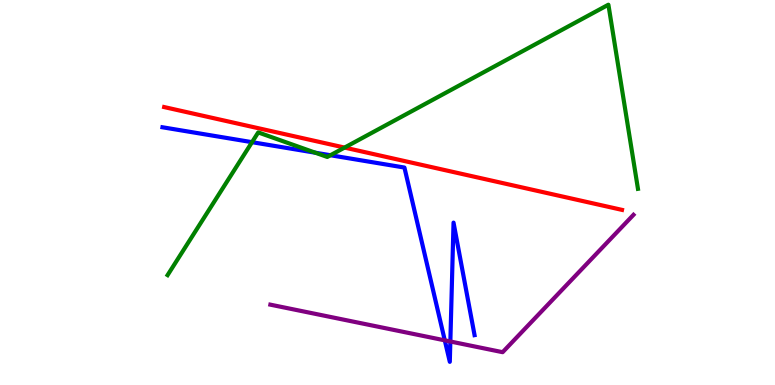[{'lines': ['blue', 'red'], 'intersections': []}, {'lines': ['green', 'red'], 'intersections': [{'x': 4.45, 'y': 6.17}]}, {'lines': ['purple', 'red'], 'intersections': []}, {'lines': ['blue', 'green'], 'intersections': [{'x': 3.25, 'y': 6.31}, {'x': 4.07, 'y': 6.03}, {'x': 4.26, 'y': 5.97}]}, {'lines': ['blue', 'purple'], 'intersections': [{'x': 5.74, 'y': 1.16}, {'x': 5.81, 'y': 1.13}]}, {'lines': ['green', 'purple'], 'intersections': []}]